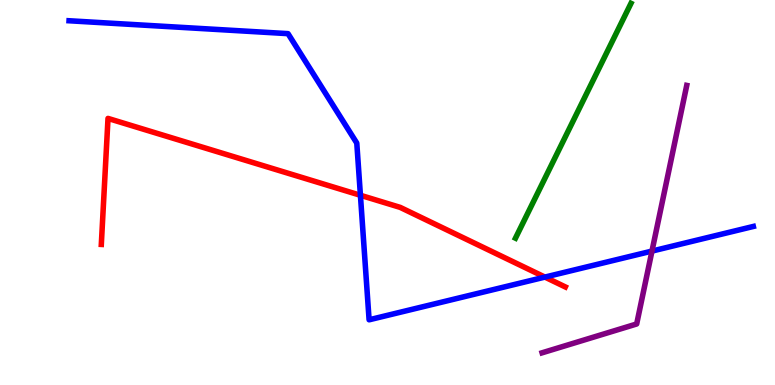[{'lines': ['blue', 'red'], 'intersections': [{'x': 4.65, 'y': 4.93}, {'x': 7.03, 'y': 2.8}]}, {'lines': ['green', 'red'], 'intersections': []}, {'lines': ['purple', 'red'], 'intersections': []}, {'lines': ['blue', 'green'], 'intersections': []}, {'lines': ['blue', 'purple'], 'intersections': [{'x': 8.41, 'y': 3.48}]}, {'lines': ['green', 'purple'], 'intersections': []}]